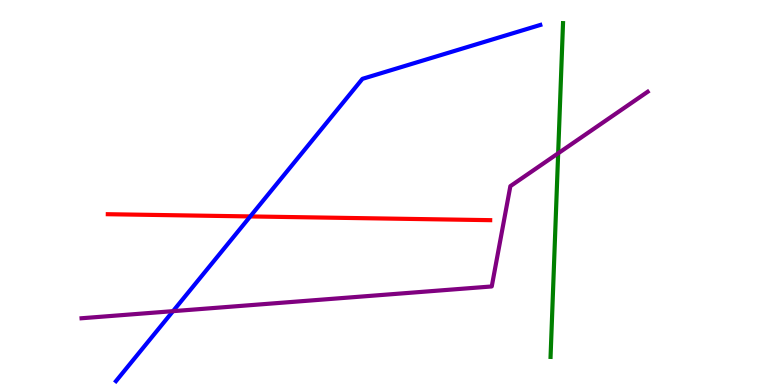[{'lines': ['blue', 'red'], 'intersections': [{'x': 3.23, 'y': 4.38}]}, {'lines': ['green', 'red'], 'intersections': []}, {'lines': ['purple', 'red'], 'intersections': []}, {'lines': ['blue', 'green'], 'intersections': []}, {'lines': ['blue', 'purple'], 'intersections': [{'x': 2.23, 'y': 1.92}]}, {'lines': ['green', 'purple'], 'intersections': [{'x': 7.2, 'y': 6.02}]}]